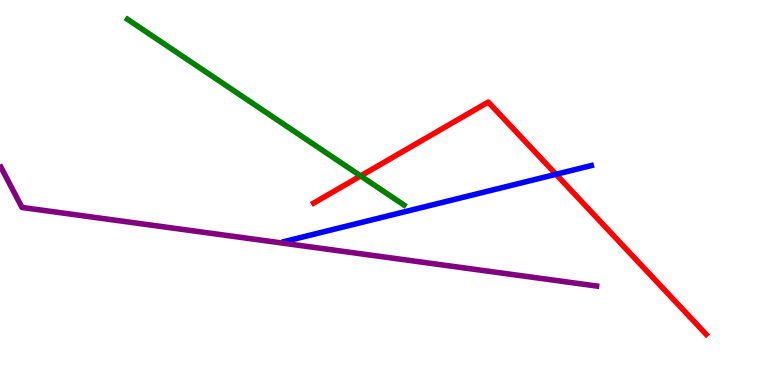[{'lines': ['blue', 'red'], 'intersections': [{'x': 7.17, 'y': 5.47}]}, {'lines': ['green', 'red'], 'intersections': [{'x': 4.65, 'y': 5.43}]}, {'lines': ['purple', 'red'], 'intersections': []}, {'lines': ['blue', 'green'], 'intersections': []}, {'lines': ['blue', 'purple'], 'intersections': []}, {'lines': ['green', 'purple'], 'intersections': []}]